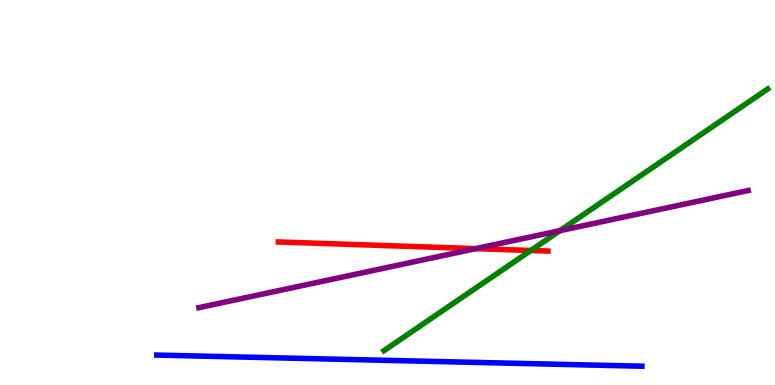[{'lines': ['blue', 'red'], 'intersections': []}, {'lines': ['green', 'red'], 'intersections': [{'x': 6.85, 'y': 3.49}]}, {'lines': ['purple', 'red'], 'intersections': [{'x': 6.14, 'y': 3.54}]}, {'lines': ['blue', 'green'], 'intersections': []}, {'lines': ['blue', 'purple'], 'intersections': []}, {'lines': ['green', 'purple'], 'intersections': [{'x': 7.22, 'y': 4.01}]}]